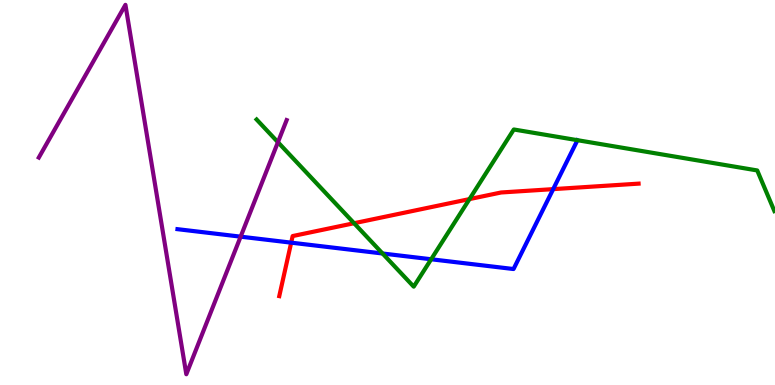[{'lines': ['blue', 'red'], 'intersections': [{'x': 3.76, 'y': 3.7}, {'x': 7.14, 'y': 5.09}]}, {'lines': ['green', 'red'], 'intersections': [{'x': 4.57, 'y': 4.2}, {'x': 6.06, 'y': 4.83}]}, {'lines': ['purple', 'red'], 'intersections': []}, {'lines': ['blue', 'green'], 'intersections': [{'x': 4.94, 'y': 3.42}, {'x': 5.56, 'y': 3.27}]}, {'lines': ['blue', 'purple'], 'intersections': [{'x': 3.11, 'y': 3.85}]}, {'lines': ['green', 'purple'], 'intersections': [{'x': 3.59, 'y': 6.31}]}]